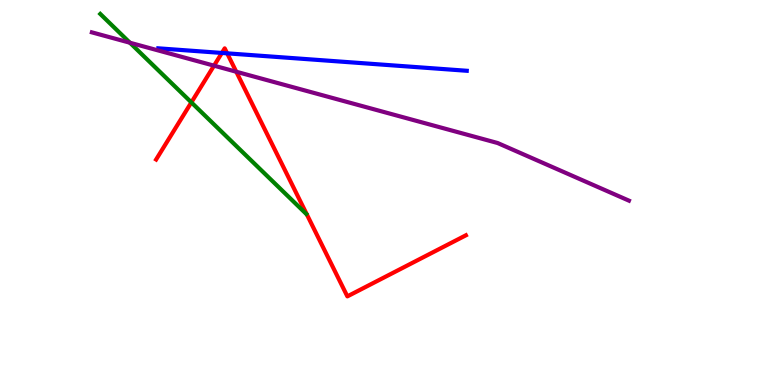[{'lines': ['blue', 'red'], 'intersections': [{'x': 2.86, 'y': 8.62}, {'x': 2.93, 'y': 8.61}]}, {'lines': ['green', 'red'], 'intersections': [{'x': 2.47, 'y': 7.34}]}, {'lines': ['purple', 'red'], 'intersections': [{'x': 2.76, 'y': 8.29}, {'x': 3.05, 'y': 8.14}]}, {'lines': ['blue', 'green'], 'intersections': []}, {'lines': ['blue', 'purple'], 'intersections': []}, {'lines': ['green', 'purple'], 'intersections': [{'x': 1.68, 'y': 8.89}]}]